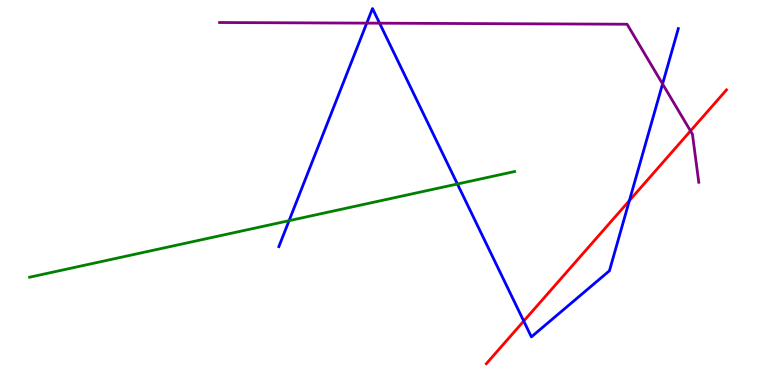[{'lines': ['blue', 'red'], 'intersections': [{'x': 6.76, 'y': 1.66}, {'x': 8.12, 'y': 4.79}]}, {'lines': ['green', 'red'], 'intersections': []}, {'lines': ['purple', 'red'], 'intersections': [{'x': 8.91, 'y': 6.6}]}, {'lines': ['blue', 'green'], 'intersections': [{'x': 3.73, 'y': 4.27}, {'x': 5.9, 'y': 5.22}]}, {'lines': ['blue', 'purple'], 'intersections': [{'x': 4.73, 'y': 9.4}, {'x': 4.9, 'y': 9.4}, {'x': 8.55, 'y': 7.82}]}, {'lines': ['green', 'purple'], 'intersections': []}]